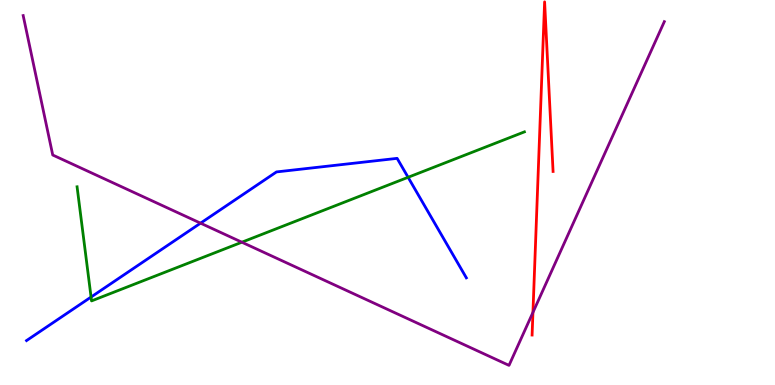[{'lines': ['blue', 'red'], 'intersections': []}, {'lines': ['green', 'red'], 'intersections': []}, {'lines': ['purple', 'red'], 'intersections': [{'x': 6.88, 'y': 1.89}]}, {'lines': ['blue', 'green'], 'intersections': [{'x': 1.18, 'y': 2.28}, {'x': 5.27, 'y': 5.39}]}, {'lines': ['blue', 'purple'], 'intersections': [{'x': 2.59, 'y': 4.2}]}, {'lines': ['green', 'purple'], 'intersections': [{'x': 3.12, 'y': 3.71}]}]